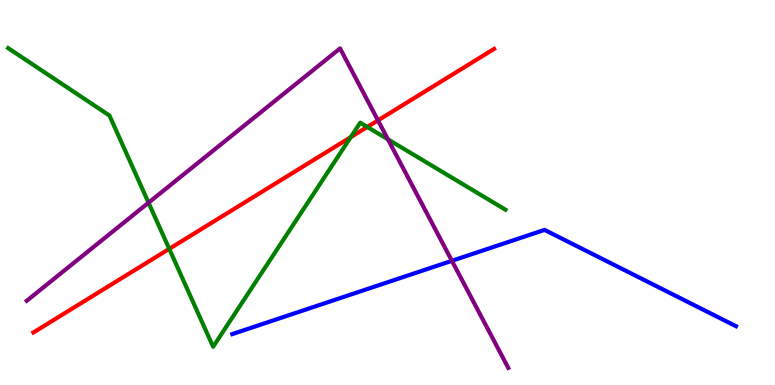[{'lines': ['blue', 'red'], 'intersections': []}, {'lines': ['green', 'red'], 'intersections': [{'x': 2.18, 'y': 3.54}, {'x': 4.53, 'y': 6.44}, {'x': 4.74, 'y': 6.7}]}, {'lines': ['purple', 'red'], 'intersections': [{'x': 4.88, 'y': 6.87}]}, {'lines': ['blue', 'green'], 'intersections': []}, {'lines': ['blue', 'purple'], 'intersections': [{'x': 5.83, 'y': 3.23}]}, {'lines': ['green', 'purple'], 'intersections': [{'x': 1.92, 'y': 4.74}, {'x': 5.01, 'y': 6.38}]}]